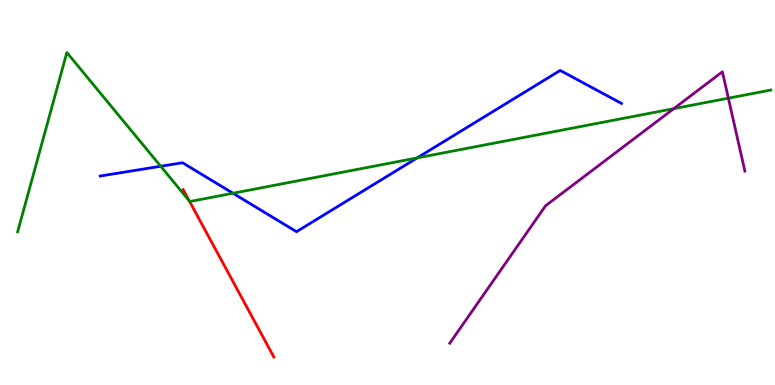[{'lines': ['blue', 'red'], 'intersections': []}, {'lines': ['green', 'red'], 'intersections': [{'x': 2.44, 'y': 4.78}]}, {'lines': ['purple', 'red'], 'intersections': []}, {'lines': ['blue', 'green'], 'intersections': [{'x': 2.07, 'y': 5.68}, {'x': 3.01, 'y': 4.98}, {'x': 5.38, 'y': 5.9}]}, {'lines': ['blue', 'purple'], 'intersections': []}, {'lines': ['green', 'purple'], 'intersections': [{'x': 8.69, 'y': 7.18}, {'x': 9.4, 'y': 7.45}]}]